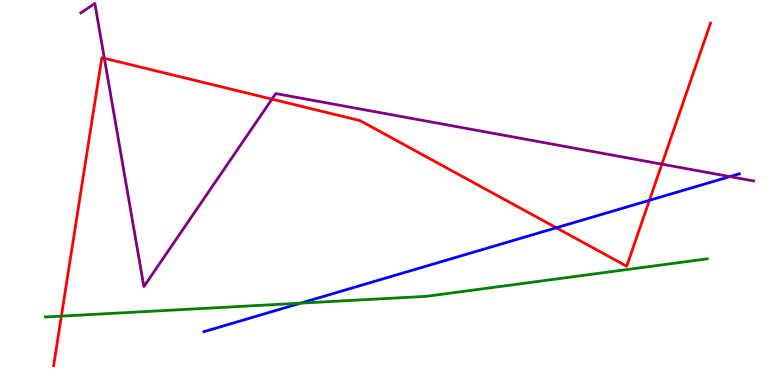[{'lines': ['blue', 'red'], 'intersections': [{'x': 7.18, 'y': 4.08}, {'x': 8.38, 'y': 4.8}]}, {'lines': ['green', 'red'], 'intersections': [{'x': 0.792, 'y': 1.79}]}, {'lines': ['purple', 'red'], 'intersections': [{'x': 1.35, 'y': 8.49}, {'x': 3.51, 'y': 7.42}, {'x': 8.54, 'y': 5.74}]}, {'lines': ['blue', 'green'], 'intersections': [{'x': 3.88, 'y': 2.13}]}, {'lines': ['blue', 'purple'], 'intersections': [{'x': 9.42, 'y': 5.41}]}, {'lines': ['green', 'purple'], 'intersections': []}]